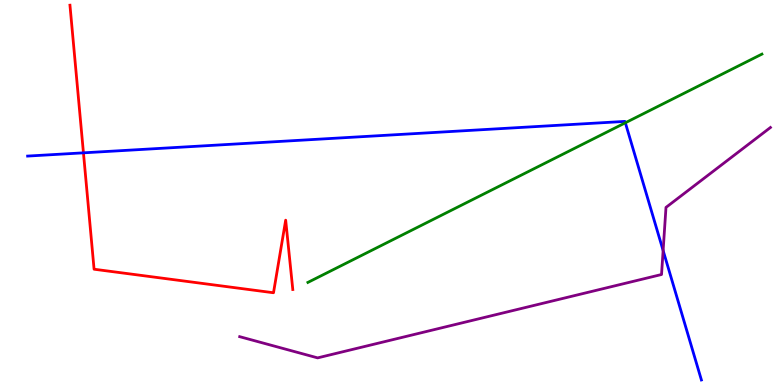[{'lines': ['blue', 'red'], 'intersections': [{'x': 1.08, 'y': 6.03}]}, {'lines': ['green', 'red'], 'intersections': []}, {'lines': ['purple', 'red'], 'intersections': []}, {'lines': ['blue', 'green'], 'intersections': [{'x': 8.07, 'y': 6.81}]}, {'lines': ['blue', 'purple'], 'intersections': [{'x': 8.56, 'y': 3.49}]}, {'lines': ['green', 'purple'], 'intersections': []}]